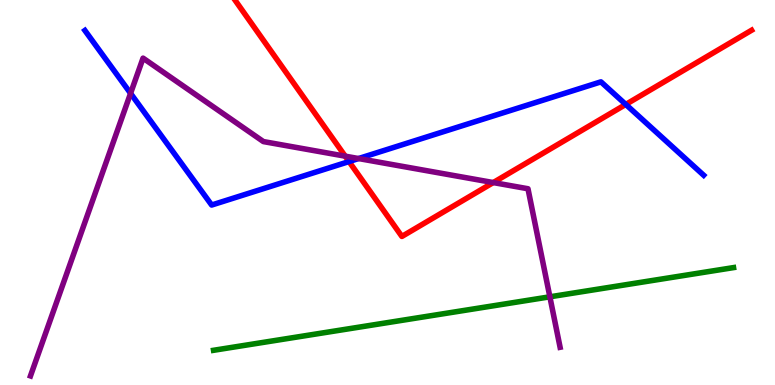[{'lines': ['blue', 'red'], 'intersections': [{'x': 4.5, 'y': 5.8}, {'x': 8.07, 'y': 7.29}]}, {'lines': ['green', 'red'], 'intersections': []}, {'lines': ['purple', 'red'], 'intersections': [{'x': 4.45, 'y': 5.94}, {'x': 6.36, 'y': 5.26}]}, {'lines': ['blue', 'green'], 'intersections': []}, {'lines': ['blue', 'purple'], 'intersections': [{'x': 1.68, 'y': 7.57}, {'x': 4.63, 'y': 5.88}]}, {'lines': ['green', 'purple'], 'intersections': [{'x': 7.1, 'y': 2.29}]}]